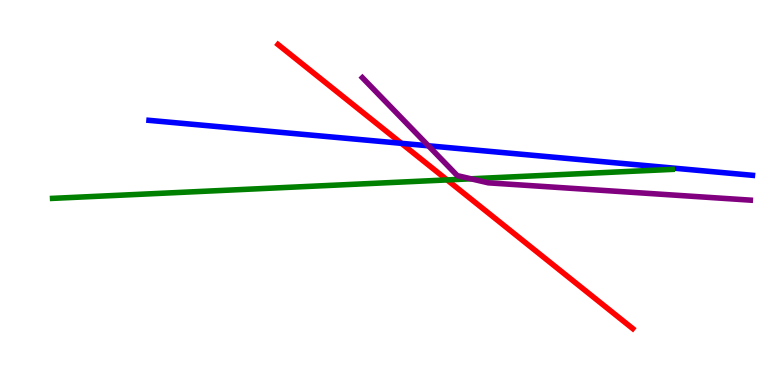[{'lines': ['blue', 'red'], 'intersections': [{'x': 5.18, 'y': 6.28}]}, {'lines': ['green', 'red'], 'intersections': [{'x': 5.77, 'y': 5.33}]}, {'lines': ['purple', 'red'], 'intersections': []}, {'lines': ['blue', 'green'], 'intersections': []}, {'lines': ['blue', 'purple'], 'intersections': [{'x': 5.53, 'y': 6.21}]}, {'lines': ['green', 'purple'], 'intersections': [{'x': 6.08, 'y': 5.36}]}]